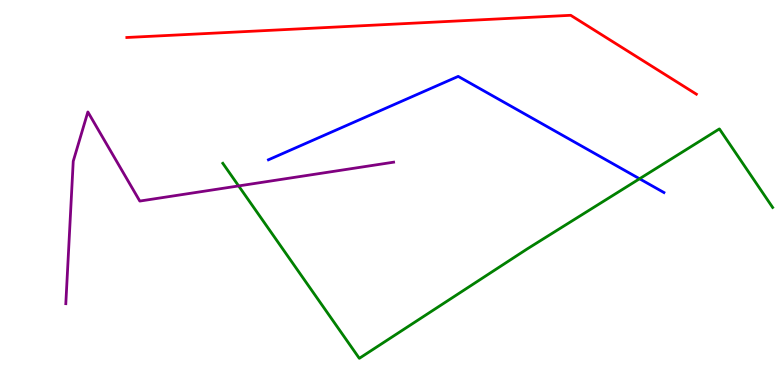[{'lines': ['blue', 'red'], 'intersections': []}, {'lines': ['green', 'red'], 'intersections': []}, {'lines': ['purple', 'red'], 'intersections': []}, {'lines': ['blue', 'green'], 'intersections': [{'x': 8.25, 'y': 5.36}]}, {'lines': ['blue', 'purple'], 'intersections': []}, {'lines': ['green', 'purple'], 'intersections': [{'x': 3.08, 'y': 5.17}]}]